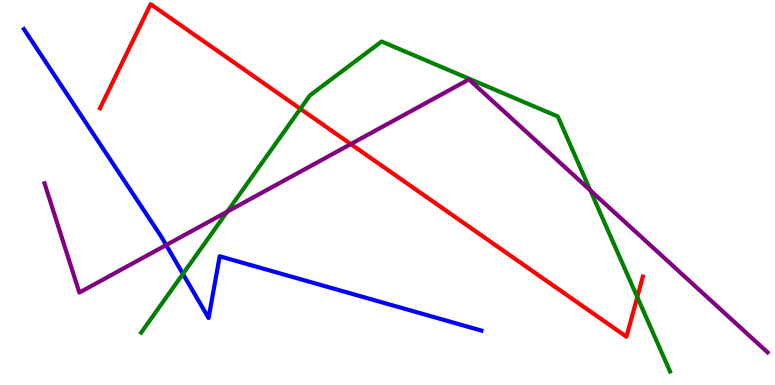[{'lines': ['blue', 'red'], 'intersections': []}, {'lines': ['green', 'red'], 'intersections': [{'x': 3.88, 'y': 7.17}, {'x': 8.22, 'y': 2.28}]}, {'lines': ['purple', 'red'], 'intersections': [{'x': 4.53, 'y': 6.26}]}, {'lines': ['blue', 'green'], 'intersections': [{'x': 2.36, 'y': 2.89}]}, {'lines': ['blue', 'purple'], 'intersections': [{'x': 2.14, 'y': 3.63}]}, {'lines': ['green', 'purple'], 'intersections': [{'x': 2.93, 'y': 4.5}, {'x': 7.62, 'y': 5.06}]}]